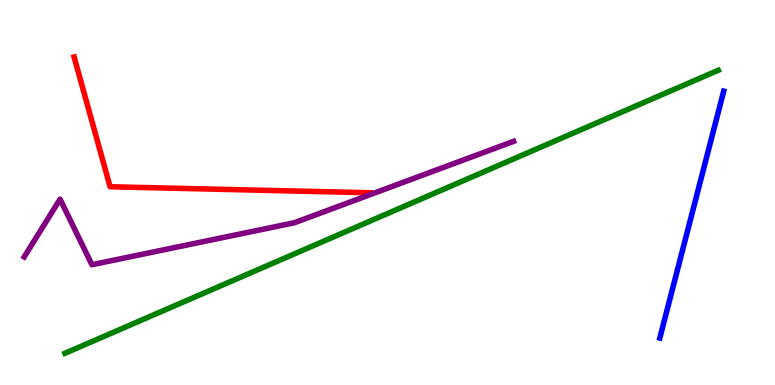[{'lines': ['blue', 'red'], 'intersections': []}, {'lines': ['green', 'red'], 'intersections': []}, {'lines': ['purple', 'red'], 'intersections': []}, {'lines': ['blue', 'green'], 'intersections': []}, {'lines': ['blue', 'purple'], 'intersections': []}, {'lines': ['green', 'purple'], 'intersections': []}]